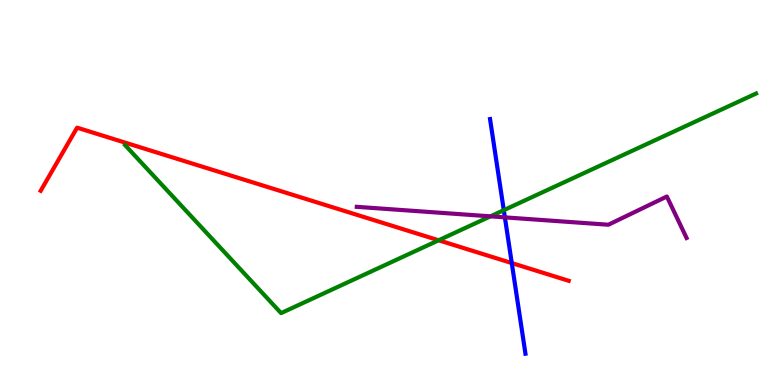[{'lines': ['blue', 'red'], 'intersections': [{'x': 6.6, 'y': 3.17}]}, {'lines': ['green', 'red'], 'intersections': [{'x': 5.66, 'y': 3.76}]}, {'lines': ['purple', 'red'], 'intersections': []}, {'lines': ['blue', 'green'], 'intersections': [{'x': 6.5, 'y': 4.54}]}, {'lines': ['blue', 'purple'], 'intersections': [{'x': 6.51, 'y': 4.35}]}, {'lines': ['green', 'purple'], 'intersections': [{'x': 6.33, 'y': 4.38}]}]